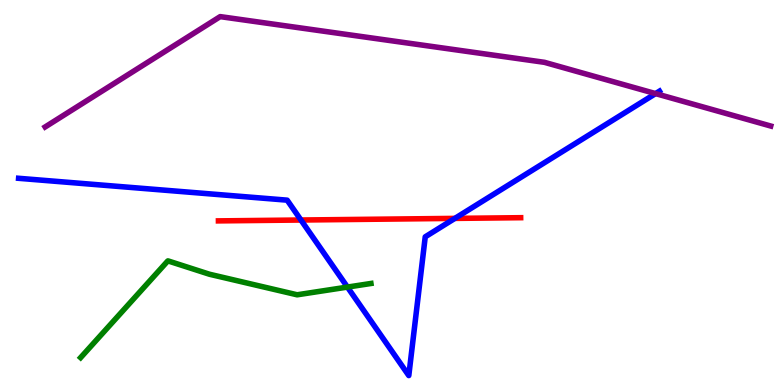[{'lines': ['blue', 'red'], 'intersections': [{'x': 3.88, 'y': 4.29}, {'x': 5.87, 'y': 4.33}]}, {'lines': ['green', 'red'], 'intersections': []}, {'lines': ['purple', 'red'], 'intersections': []}, {'lines': ['blue', 'green'], 'intersections': [{'x': 4.48, 'y': 2.54}]}, {'lines': ['blue', 'purple'], 'intersections': [{'x': 8.46, 'y': 7.57}]}, {'lines': ['green', 'purple'], 'intersections': []}]